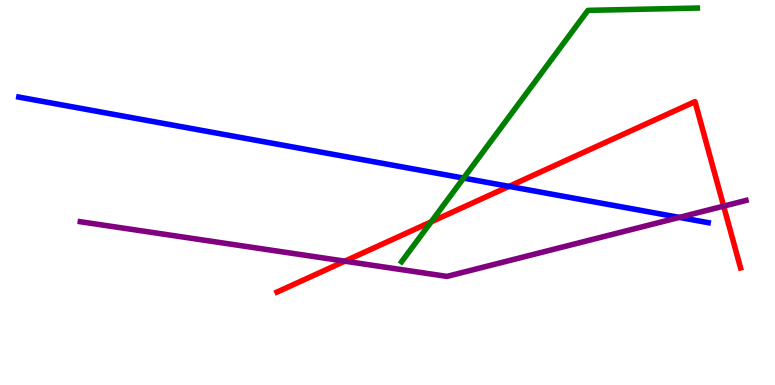[{'lines': ['blue', 'red'], 'intersections': [{'x': 6.57, 'y': 5.16}]}, {'lines': ['green', 'red'], 'intersections': [{'x': 5.56, 'y': 4.24}]}, {'lines': ['purple', 'red'], 'intersections': [{'x': 4.45, 'y': 3.22}, {'x': 9.34, 'y': 4.65}]}, {'lines': ['blue', 'green'], 'intersections': [{'x': 5.98, 'y': 5.37}]}, {'lines': ['blue', 'purple'], 'intersections': [{'x': 8.77, 'y': 4.35}]}, {'lines': ['green', 'purple'], 'intersections': []}]